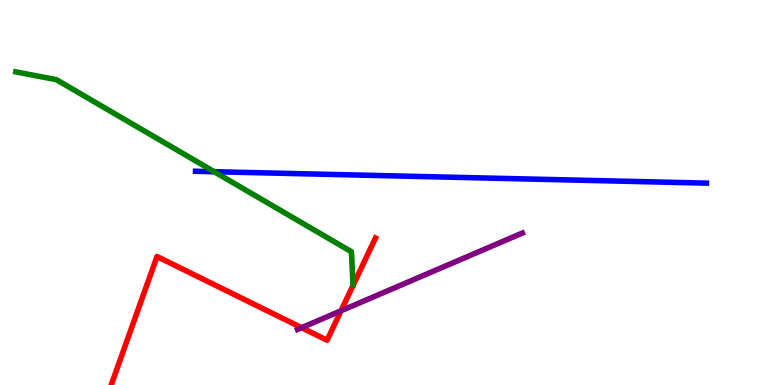[{'lines': ['blue', 'red'], 'intersections': []}, {'lines': ['green', 'red'], 'intersections': []}, {'lines': ['purple', 'red'], 'intersections': [{'x': 3.89, 'y': 1.49}, {'x': 4.4, 'y': 1.93}]}, {'lines': ['blue', 'green'], 'intersections': [{'x': 2.76, 'y': 5.54}]}, {'lines': ['blue', 'purple'], 'intersections': []}, {'lines': ['green', 'purple'], 'intersections': []}]